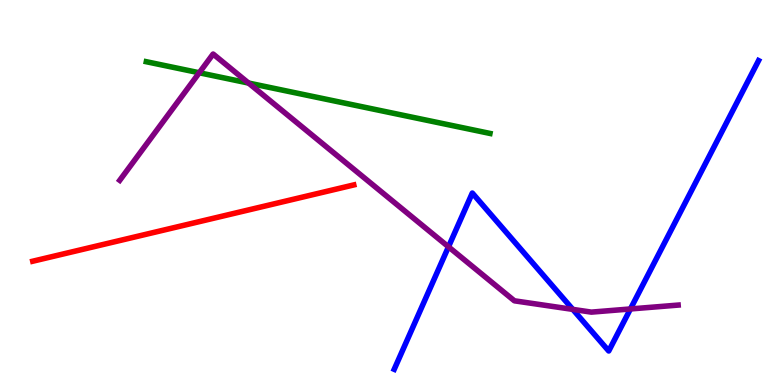[{'lines': ['blue', 'red'], 'intersections': []}, {'lines': ['green', 'red'], 'intersections': []}, {'lines': ['purple', 'red'], 'intersections': []}, {'lines': ['blue', 'green'], 'intersections': []}, {'lines': ['blue', 'purple'], 'intersections': [{'x': 5.79, 'y': 3.59}, {'x': 7.39, 'y': 1.96}, {'x': 8.13, 'y': 1.98}]}, {'lines': ['green', 'purple'], 'intersections': [{'x': 2.57, 'y': 8.11}, {'x': 3.21, 'y': 7.84}]}]